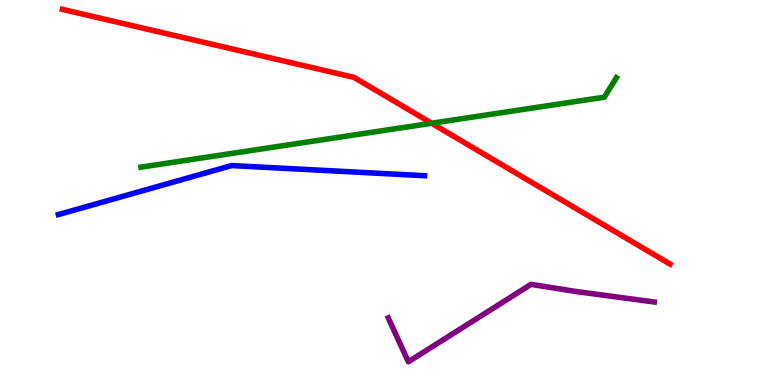[{'lines': ['blue', 'red'], 'intersections': []}, {'lines': ['green', 'red'], 'intersections': [{'x': 5.57, 'y': 6.8}]}, {'lines': ['purple', 'red'], 'intersections': []}, {'lines': ['blue', 'green'], 'intersections': []}, {'lines': ['blue', 'purple'], 'intersections': []}, {'lines': ['green', 'purple'], 'intersections': []}]